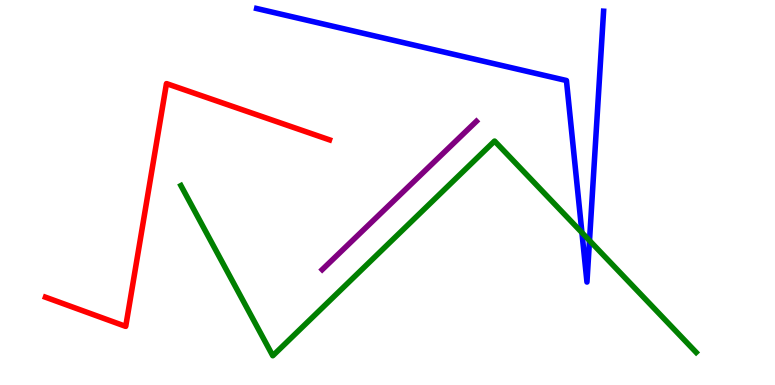[{'lines': ['blue', 'red'], 'intersections': []}, {'lines': ['green', 'red'], 'intersections': []}, {'lines': ['purple', 'red'], 'intersections': []}, {'lines': ['blue', 'green'], 'intersections': [{'x': 7.51, 'y': 3.96}, {'x': 7.61, 'y': 3.75}]}, {'lines': ['blue', 'purple'], 'intersections': []}, {'lines': ['green', 'purple'], 'intersections': []}]